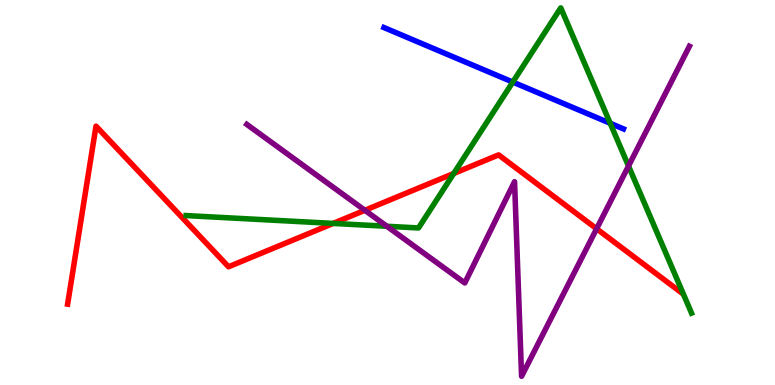[{'lines': ['blue', 'red'], 'intersections': []}, {'lines': ['green', 'red'], 'intersections': [{'x': 4.3, 'y': 4.2}, {'x': 5.85, 'y': 5.49}]}, {'lines': ['purple', 'red'], 'intersections': [{'x': 4.71, 'y': 4.54}, {'x': 7.7, 'y': 4.06}]}, {'lines': ['blue', 'green'], 'intersections': [{'x': 6.62, 'y': 7.87}, {'x': 7.87, 'y': 6.8}]}, {'lines': ['blue', 'purple'], 'intersections': []}, {'lines': ['green', 'purple'], 'intersections': [{'x': 4.99, 'y': 4.12}, {'x': 8.11, 'y': 5.69}]}]